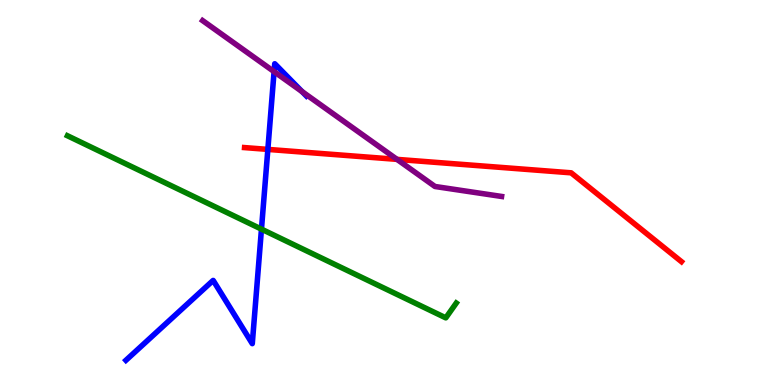[{'lines': ['blue', 'red'], 'intersections': [{'x': 3.46, 'y': 6.12}]}, {'lines': ['green', 'red'], 'intersections': []}, {'lines': ['purple', 'red'], 'intersections': [{'x': 5.12, 'y': 5.86}]}, {'lines': ['blue', 'green'], 'intersections': [{'x': 3.37, 'y': 4.05}]}, {'lines': ['blue', 'purple'], 'intersections': [{'x': 3.54, 'y': 8.14}, {'x': 3.9, 'y': 7.62}]}, {'lines': ['green', 'purple'], 'intersections': []}]